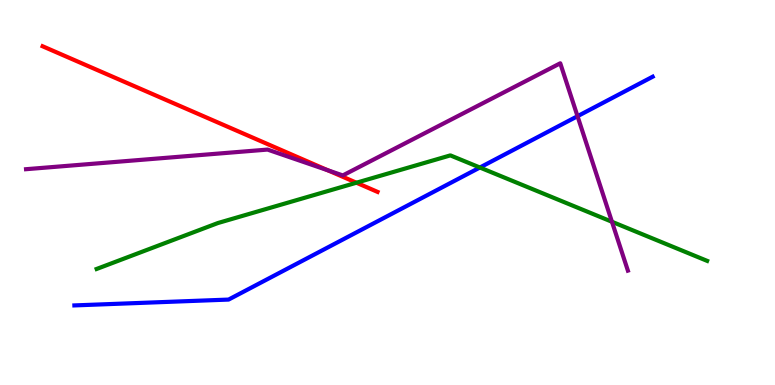[{'lines': ['blue', 'red'], 'intersections': []}, {'lines': ['green', 'red'], 'intersections': [{'x': 4.6, 'y': 5.25}]}, {'lines': ['purple', 'red'], 'intersections': [{'x': 4.23, 'y': 5.58}]}, {'lines': ['blue', 'green'], 'intersections': [{'x': 6.19, 'y': 5.65}]}, {'lines': ['blue', 'purple'], 'intersections': [{'x': 7.45, 'y': 6.98}]}, {'lines': ['green', 'purple'], 'intersections': [{'x': 7.9, 'y': 4.24}]}]